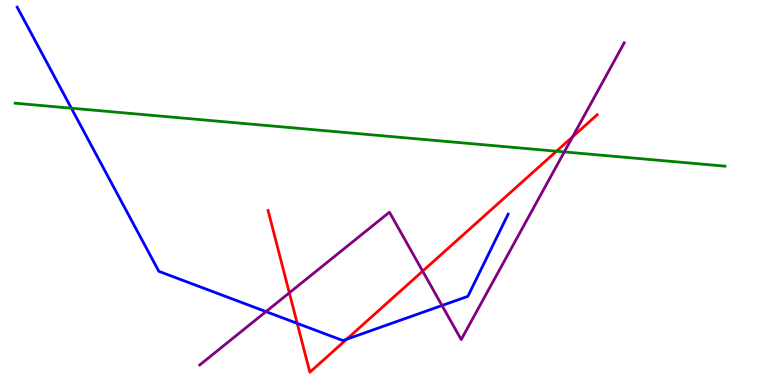[{'lines': ['blue', 'red'], 'intersections': [{'x': 3.84, 'y': 1.6}, {'x': 4.47, 'y': 1.19}]}, {'lines': ['green', 'red'], 'intersections': [{'x': 7.18, 'y': 6.07}]}, {'lines': ['purple', 'red'], 'intersections': [{'x': 3.73, 'y': 2.39}, {'x': 5.45, 'y': 2.96}, {'x': 7.39, 'y': 6.45}]}, {'lines': ['blue', 'green'], 'intersections': [{'x': 0.921, 'y': 7.19}]}, {'lines': ['blue', 'purple'], 'intersections': [{'x': 3.43, 'y': 1.91}, {'x': 5.7, 'y': 2.06}]}, {'lines': ['green', 'purple'], 'intersections': [{'x': 7.28, 'y': 6.05}]}]